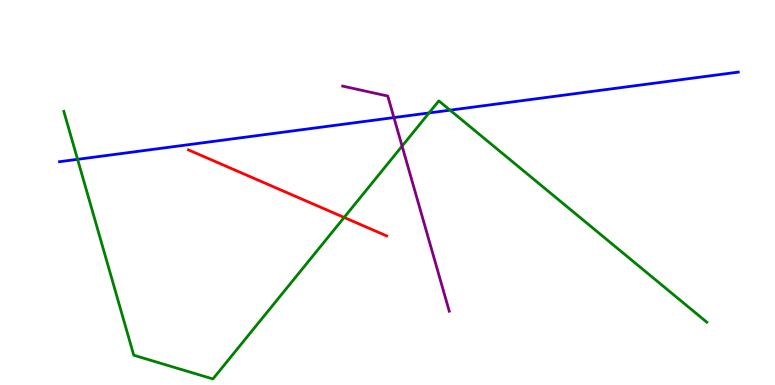[{'lines': ['blue', 'red'], 'intersections': []}, {'lines': ['green', 'red'], 'intersections': [{'x': 4.44, 'y': 4.35}]}, {'lines': ['purple', 'red'], 'intersections': []}, {'lines': ['blue', 'green'], 'intersections': [{'x': 1.0, 'y': 5.86}, {'x': 5.54, 'y': 7.07}, {'x': 5.81, 'y': 7.14}]}, {'lines': ['blue', 'purple'], 'intersections': [{'x': 5.08, 'y': 6.95}]}, {'lines': ['green', 'purple'], 'intersections': [{'x': 5.19, 'y': 6.2}]}]